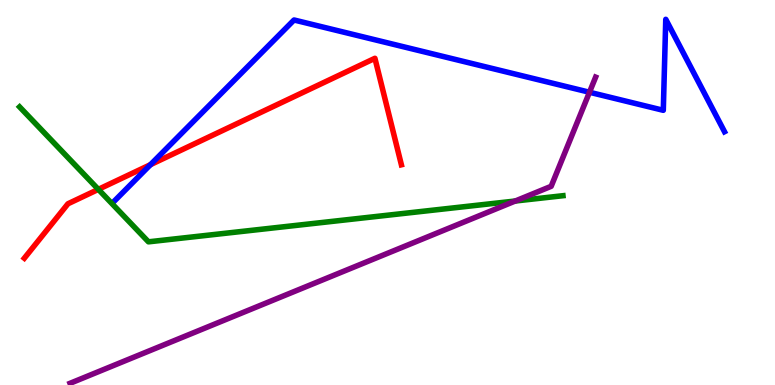[{'lines': ['blue', 'red'], 'intersections': [{'x': 1.94, 'y': 5.72}]}, {'lines': ['green', 'red'], 'intersections': [{'x': 1.27, 'y': 5.08}]}, {'lines': ['purple', 'red'], 'intersections': []}, {'lines': ['blue', 'green'], 'intersections': []}, {'lines': ['blue', 'purple'], 'intersections': [{'x': 7.61, 'y': 7.6}]}, {'lines': ['green', 'purple'], 'intersections': [{'x': 6.65, 'y': 4.78}]}]